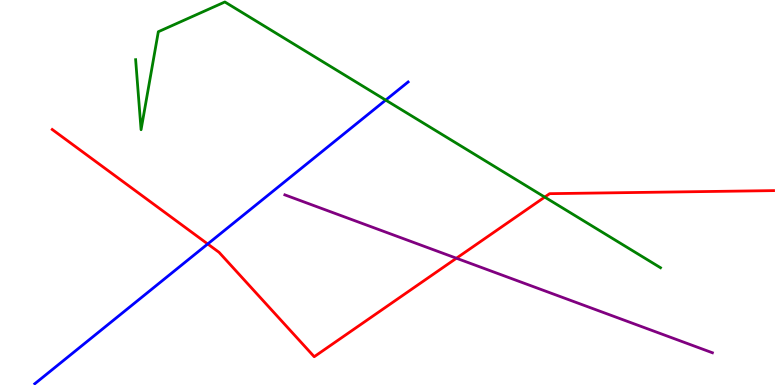[{'lines': ['blue', 'red'], 'intersections': [{'x': 2.68, 'y': 3.66}]}, {'lines': ['green', 'red'], 'intersections': [{'x': 7.03, 'y': 4.88}]}, {'lines': ['purple', 'red'], 'intersections': [{'x': 5.89, 'y': 3.29}]}, {'lines': ['blue', 'green'], 'intersections': [{'x': 4.98, 'y': 7.4}]}, {'lines': ['blue', 'purple'], 'intersections': []}, {'lines': ['green', 'purple'], 'intersections': []}]